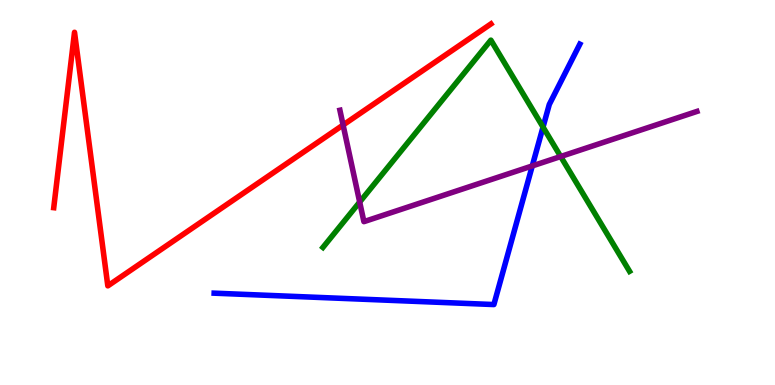[{'lines': ['blue', 'red'], 'intersections': []}, {'lines': ['green', 'red'], 'intersections': []}, {'lines': ['purple', 'red'], 'intersections': [{'x': 4.43, 'y': 6.75}]}, {'lines': ['blue', 'green'], 'intersections': [{'x': 7.01, 'y': 6.7}]}, {'lines': ['blue', 'purple'], 'intersections': [{'x': 6.87, 'y': 5.69}]}, {'lines': ['green', 'purple'], 'intersections': [{'x': 4.64, 'y': 4.75}, {'x': 7.23, 'y': 5.93}]}]